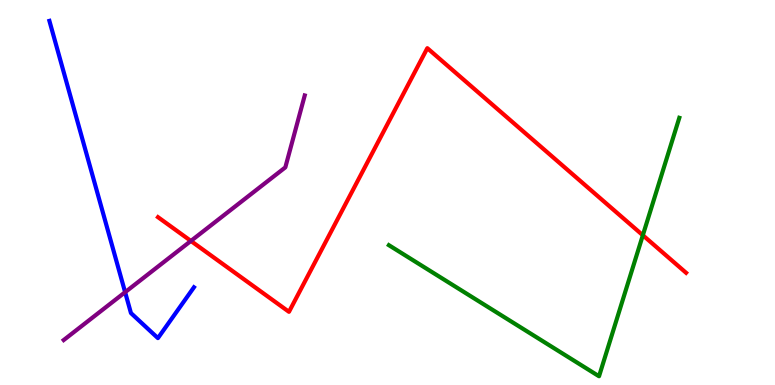[{'lines': ['blue', 'red'], 'intersections': []}, {'lines': ['green', 'red'], 'intersections': [{'x': 8.29, 'y': 3.89}]}, {'lines': ['purple', 'red'], 'intersections': [{'x': 2.46, 'y': 3.74}]}, {'lines': ['blue', 'green'], 'intersections': []}, {'lines': ['blue', 'purple'], 'intersections': [{'x': 1.61, 'y': 2.41}]}, {'lines': ['green', 'purple'], 'intersections': []}]